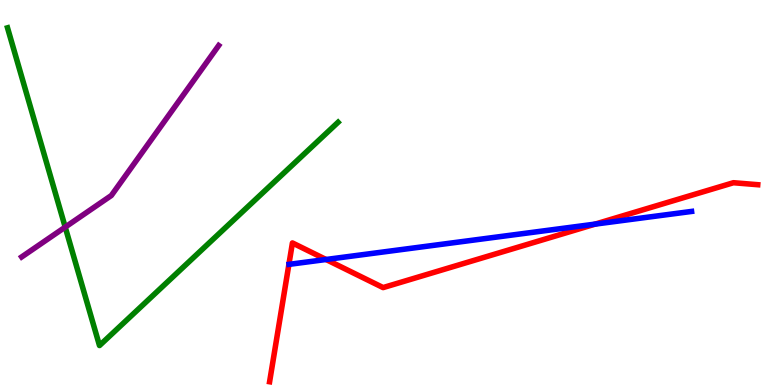[{'lines': ['blue', 'red'], 'intersections': [{'x': 4.21, 'y': 3.26}, {'x': 7.68, 'y': 4.18}]}, {'lines': ['green', 'red'], 'intersections': []}, {'lines': ['purple', 'red'], 'intersections': []}, {'lines': ['blue', 'green'], 'intersections': []}, {'lines': ['blue', 'purple'], 'intersections': []}, {'lines': ['green', 'purple'], 'intersections': [{'x': 0.841, 'y': 4.1}]}]